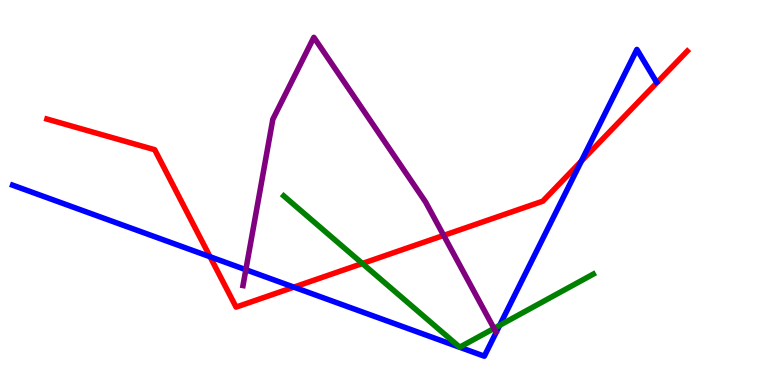[{'lines': ['blue', 'red'], 'intersections': [{'x': 2.71, 'y': 3.33}, {'x': 3.79, 'y': 2.54}, {'x': 7.5, 'y': 5.81}]}, {'lines': ['green', 'red'], 'intersections': [{'x': 4.68, 'y': 3.16}]}, {'lines': ['purple', 'red'], 'intersections': [{'x': 5.72, 'y': 3.89}]}, {'lines': ['blue', 'green'], 'intersections': [{'x': 6.45, 'y': 1.55}]}, {'lines': ['blue', 'purple'], 'intersections': [{'x': 3.17, 'y': 2.99}]}, {'lines': ['green', 'purple'], 'intersections': [{'x': 6.37, 'y': 1.47}]}]